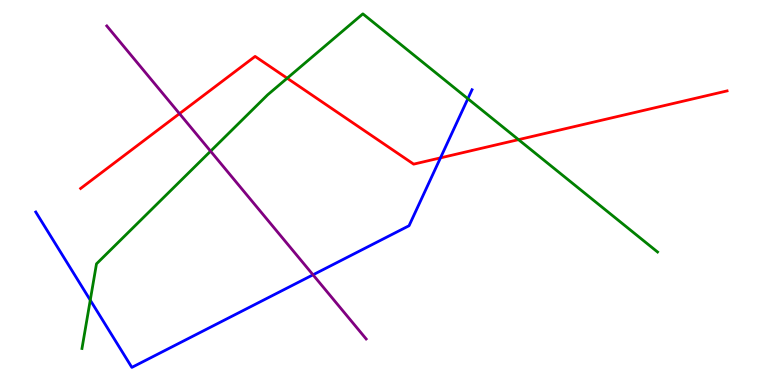[{'lines': ['blue', 'red'], 'intersections': [{'x': 5.68, 'y': 5.9}]}, {'lines': ['green', 'red'], 'intersections': [{'x': 3.71, 'y': 7.97}, {'x': 6.69, 'y': 6.37}]}, {'lines': ['purple', 'red'], 'intersections': [{'x': 2.32, 'y': 7.05}]}, {'lines': ['blue', 'green'], 'intersections': [{'x': 1.16, 'y': 2.2}, {'x': 6.04, 'y': 7.44}]}, {'lines': ['blue', 'purple'], 'intersections': [{'x': 4.04, 'y': 2.86}]}, {'lines': ['green', 'purple'], 'intersections': [{'x': 2.72, 'y': 6.07}]}]